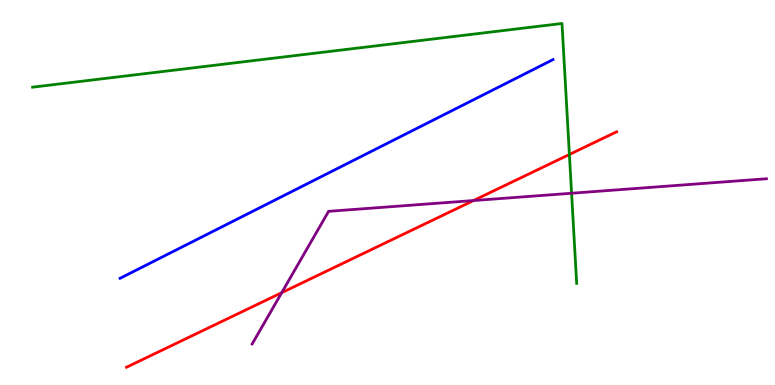[{'lines': ['blue', 'red'], 'intersections': []}, {'lines': ['green', 'red'], 'intersections': [{'x': 7.35, 'y': 5.99}]}, {'lines': ['purple', 'red'], 'intersections': [{'x': 3.63, 'y': 2.4}, {'x': 6.11, 'y': 4.79}]}, {'lines': ['blue', 'green'], 'intersections': []}, {'lines': ['blue', 'purple'], 'intersections': []}, {'lines': ['green', 'purple'], 'intersections': [{'x': 7.38, 'y': 4.98}]}]